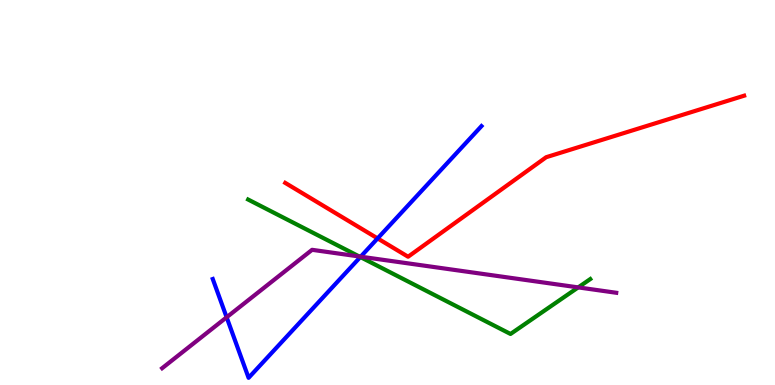[{'lines': ['blue', 'red'], 'intersections': [{'x': 4.87, 'y': 3.81}]}, {'lines': ['green', 'red'], 'intersections': []}, {'lines': ['purple', 'red'], 'intersections': []}, {'lines': ['blue', 'green'], 'intersections': [{'x': 4.65, 'y': 3.32}]}, {'lines': ['blue', 'purple'], 'intersections': [{'x': 2.92, 'y': 1.76}, {'x': 4.65, 'y': 3.33}]}, {'lines': ['green', 'purple'], 'intersections': [{'x': 4.64, 'y': 3.34}, {'x': 7.46, 'y': 2.54}]}]